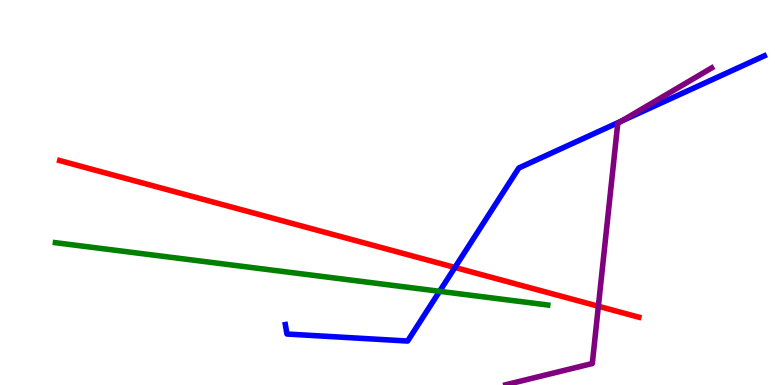[{'lines': ['blue', 'red'], 'intersections': [{'x': 5.87, 'y': 3.05}]}, {'lines': ['green', 'red'], 'intersections': []}, {'lines': ['purple', 'red'], 'intersections': [{'x': 7.72, 'y': 2.05}]}, {'lines': ['blue', 'green'], 'intersections': [{'x': 5.67, 'y': 2.43}]}, {'lines': ['blue', 'purple'], 'intersections': [{'x': 8.02, 'y': 6.86}]}, {'lines': ['green', 'purple'], 'intersections': []}]